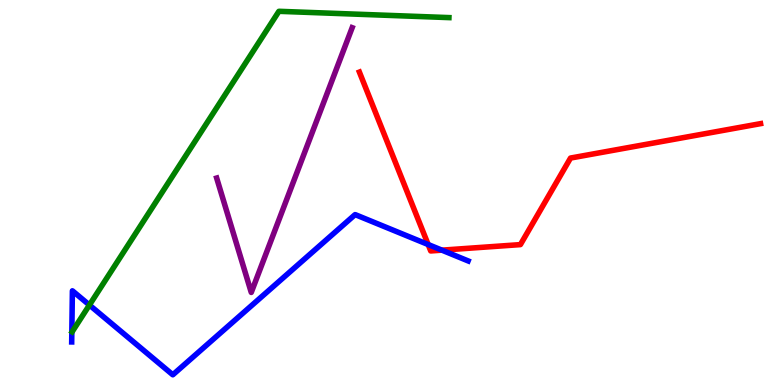[{'lines': ['blue', 'red'], 'intersections': [{'x': 5.52, 'y': 3.65}, {'x': 5.7, 'y': 3.5}]}, {'lines': ['green', 'red'], 'intersections': []}, {'lines': ['purple', 'red'], 'intersections': []}, {'lines': ['blue', 'green'], 'intersections': [{'x': 1.15, 'y': 2.08}]}, {'lines': ['blue', 'purple'], 'intersections': []}, {'lines': ['green', 'purple'], 'intersections': []}]